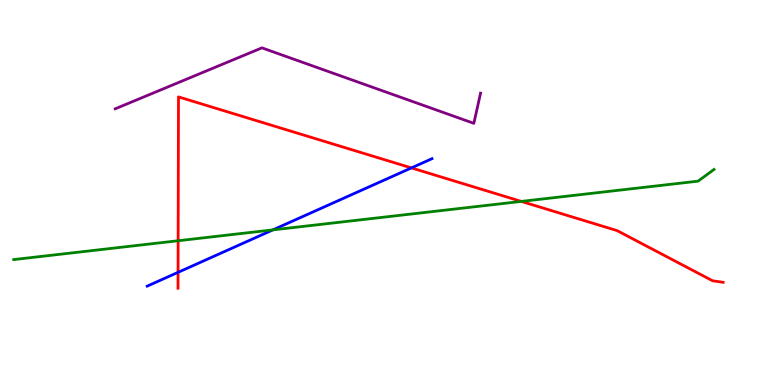[{'lines': ['blue', 'red'], 'intersections': [{'x': 2.3, 'y': 2.93}, {'x': 5.31, 'y': 5.64}]}, {'lines': ['green', 'red'], 'intersections': [{'x': 2.3, 'y': 3.75}, {'x': 6.73, 'y': 4.77}]}, {'lines': ['purple', 'red'], 'intersections': []}, {'lines': ['blue', 'green'], 'intersections': [{'x': 3.52, 'y': 4.03}]}, {'lines': ['blue', 'purple'], 'intersections': []}, {'lines': ['green', 'purple'], 'intersections': []}]